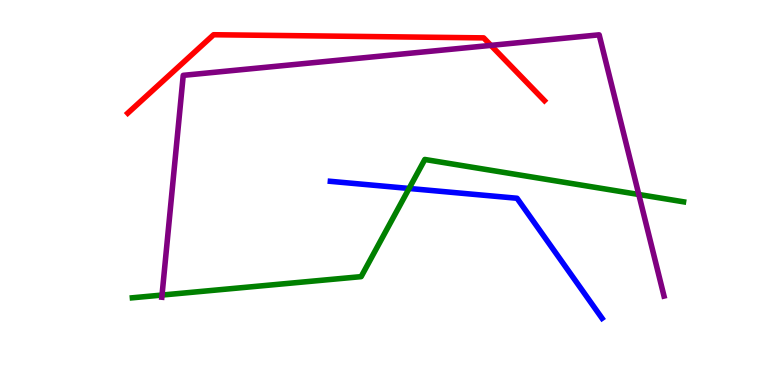[{'lines': ['blue', 'red'], 'intersections': []}, {'lines': ['green', 'red'], 'intersections': []}, {'lines': ['purple', 'red'], 'intersections': [{'x': 6.33, 'y': 8.82}]}, {'lines': ['blue', 'green'], 'intersections': [{'x': 5.28, 'y': 5.1}]}, {'lines': ['blue', 'purple'], 'intersections': []}, {'lines': ['green', 'purple'], 'intersections': [{'x': 2.09, 'y': 2.34}, {'x': 8.24, 'y': 4.95}]}]